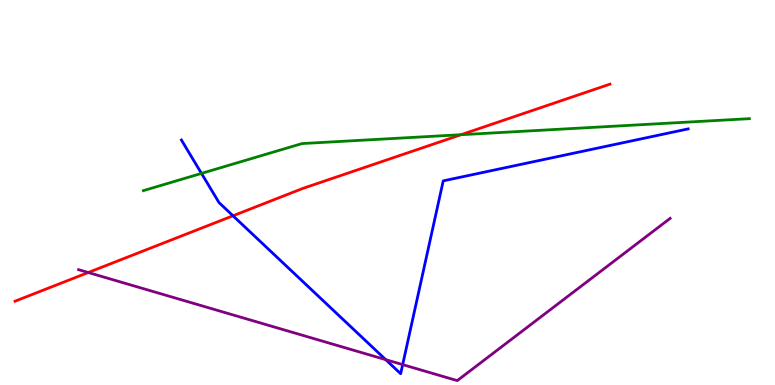[{'lines': ['blue', 'red'], 'intersections': [{'x': 3.01, 'y': 4.4}]}, {'lines': ['green', 'red'], 'intersections': [{'x': 5.95, 'y': 6.5}]}, {'lines': ['purple', 'red'], 'intersections': [{'x': 1.14, 'y': 2.92}]}, {'lines': ['blue', 'green'], 'intersections': [{'x': 2.6, 'y': 5.5}]}, {'lines': ['blue', 'purple'], 'intersections': [{'x': 4.98, 'y': 0.658}, {'x': 5.2, 'y': 0.529}]}, {'lines': ['green', 'purple'], 'intersections': []}]